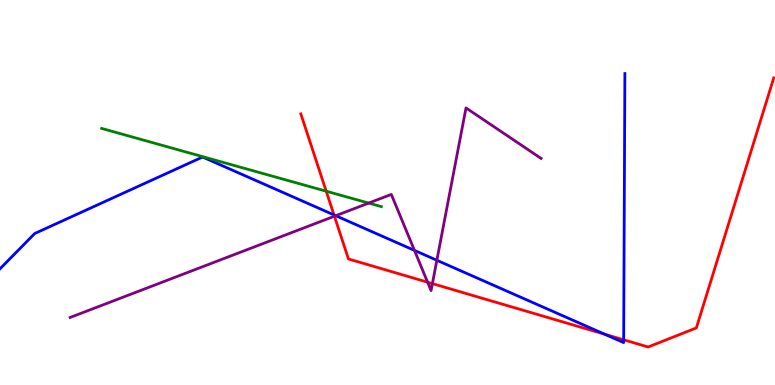[{'lines': ['blue', 'red'], 'intersections': [{'x': 4.31, 'y': 4.42}, {'x': 7.8, 'y': 1.32}, {'x': 8.05, 'y': 1.17}]}, {'lines': ['green', 'red'], 'intersections': [{'x': 4.21, 'y': 5.03}]}, {'lines': ['purple', 'red'], 'intersections': [{'x': 4.32, 'y': 4.38}, {'x': 5.52, 'y': 2.67}, {'x': 5.58, 'y': 2.63}]}, {'lines': ['blue', 'green'], 'intersections': []}, {'lines': ['blue', 'purple'], 'intersections': [{'x': 4.33, 'y': 4.4}, {'x': 5.35, 'y': 3.5}, {'x': 5.64, 'y': 3.24}]}, {'lines': ['green', 'purple'], 'intersections': [{'x': 4.76, 'y': 4.73}]}]